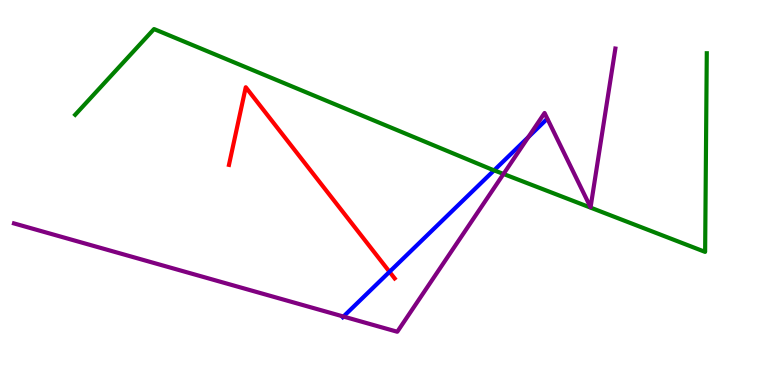[{'lines': ['blue', 'red'], 'intersections': [{'x': 5.03, 'y': 2.94}]}, {'lines': ['green', 'red'], 'intersections': []}, {'lines': ['purple', 'red'], 'intersections': []}, {'lines': ['blue', 'green'], 'intersections': [{'x': 6.38, 'y': 5.58}]}, {'lines': ['blue', 'purple'], 'intersections': [{'x': 4.43, 'y': 1.78}, {'x': 6.82, 'y': 6.44}]}, {'lines': ['green', 'purple'], 'intersections': [{'x': 6.5, 'y': 5.48}]}]